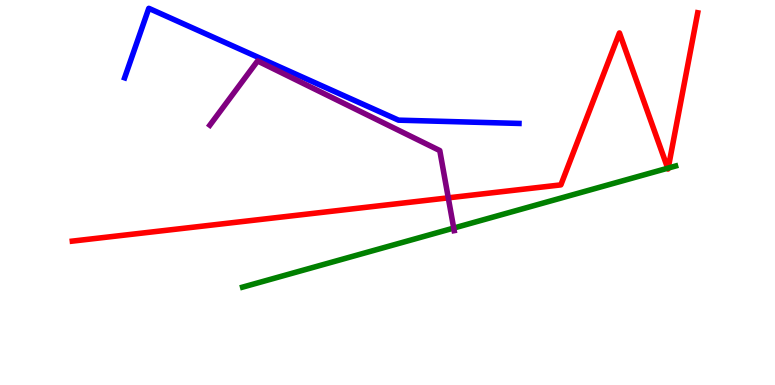[{'lines': ['blue', 'red'], 'intersections': []}, {'lines': ['green', 'red'], 'intersections': [{'x': 8.62, 'y': 5.63}, {'x': 8.62, 'y': 5.63}]}, {'lines': ['purple', 'red'], 'intersections': [{'x': 5.78, 'y': 4.86}]}, {'lines': ['blue', 'green'], 'intersections': []}, {'lines': ['blue', 'purple'], 'intersections': []}, {'lines': ['green', 'purple'], 'intersections': [{'x': 5.85, 'y': 4.08}]}]